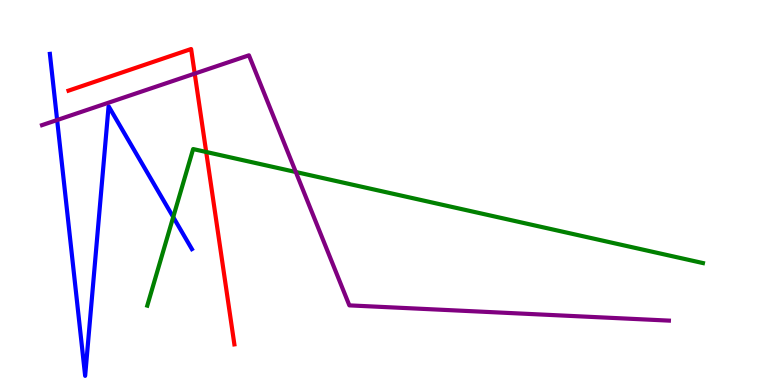[{'lines': ['blue', 'red'], 'intersections': []}, {'lines': ['green', 'red'], 'intersections': [{'x': 2.66, 'y': 6.05}]}, {'lines': ['purple', 'red'], 'intersections': [{'x': 2.51, 'y': 8.09}]}, {'lines': ['blue', 'green'], 'intersections': [{'x': 2.24, 'y': 4.36}]}, {'lines': ['blue', 'purple'], 'intersections': [{'x': 0.737, 'y': 6.88}]}, {'lines': ['green', 'purple'], 'intersections': [{'x': 3.82, 'y': 5.53}]}]